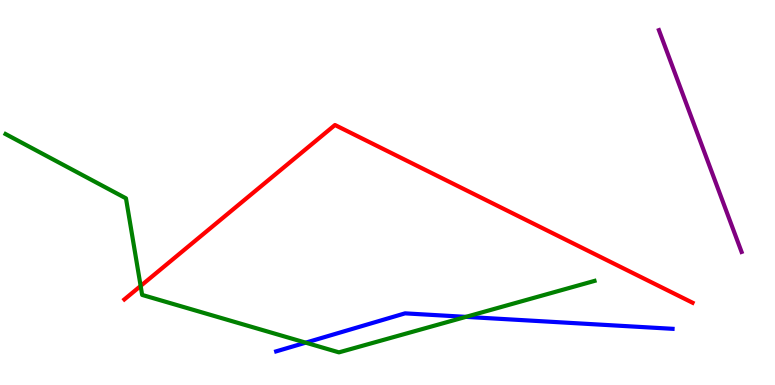[{'lines': ['blue', 'red'], 'intersections': []}, {'lines': ['green', 'red'], 'intersections': [{'x': 1.81, 'y': 2.57}]}, {'lines': ['purple', 'red'], 'intersections': []}, {'lines': ['blue', 'green'], 'intersections': [{'x': 3.94, 'y': 1.1}, {'x': 6.01, 'y': 1.77}]}, {'lines': ['blue', 'purple'], 'intersections': []}, {'lines': ['green', 'purple'], 'intersections': []}]